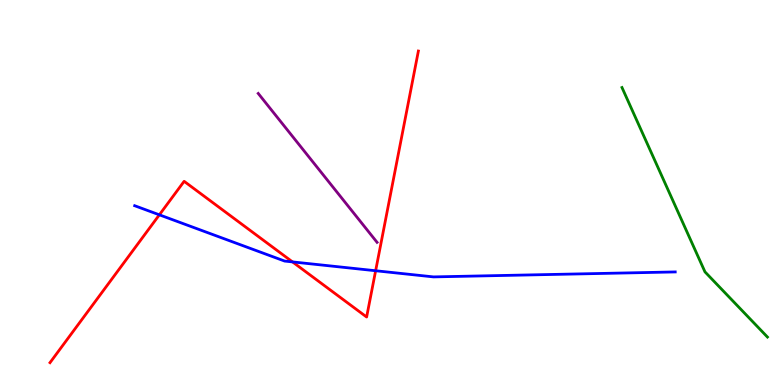[{'lines': ['blue', 'red'], 'intersections': [{'x': 2.06, 'y': 4.42}, {'x': 3.77, 'y': 3.2}, {'x': 4.85, 'y': 2.97}]}, {'lines': ['green', 'red'], 'intersections': []}, {'lines': ['purple', 'red'], 'intersections': []}, {'lines': ['blue', 'green'], 'intersections': []}, {'lines': ['blue', 'purple'], 'intersections': []}, {'lines': ['green', 'purple'], 'intersections': []}]